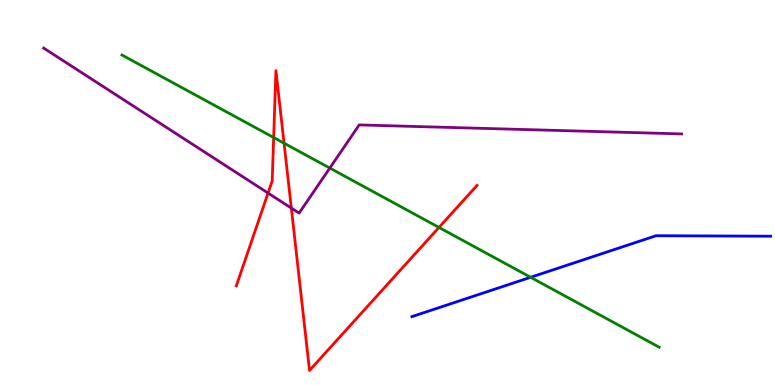[{'lines': ['blue', 'red'], 'intersections': []}, {'lines': ['green', 'red'], 'intersections': [{'x': 3.53, 'y': 6.43}, {'x': 3.67, 'y': 6.28}, {'x': 5.66, 'y': 4.09}]}, {'lines': ['purple', 'red'], 'intersections': [{'x': 3.46, 'y': 4.99}, {'x': 3.76, 'y': 4.59}]}, {'lines': ['blue', 'green'], 'intersections': [{'x': 6.85, 'y': 2.8}]}, {'lines': ['blue', 'purple'], 'intersections': []}, {'lines': ['green', 'purple'], 'intersections': [{'x': 4.26, 'y': 5.63}]}]